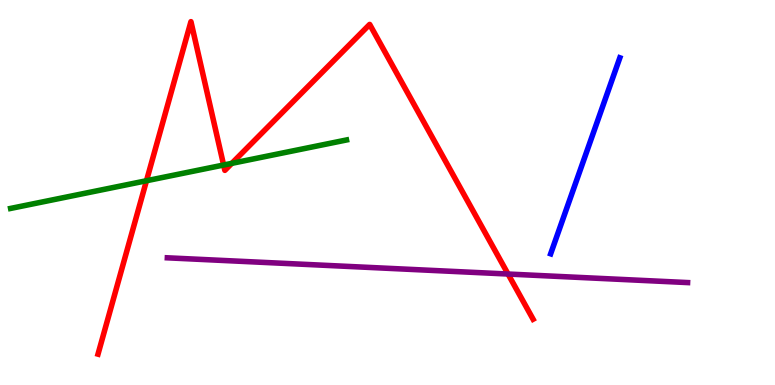[{'lines': ['blue', 'red'], 'intersections': []}, {'lines': ['green', 'red'], 'intersections': [{'x': 1.89, 'y': 5.31}, {'x': 2.89, 'y': 5.71}, {'x': 2.99, 'y': 5.76}]}, {'lines': ['purple', 'red'], 'intersections': [{'x': 6.56, 'y': 2.88}]}, {'lines': ['blue', 'green'], 'intersections': []}, {'lines': ['blue', 'purple'], 'intersections': []}, {'lines': ['green', 'purple'], 'intersections': []}]